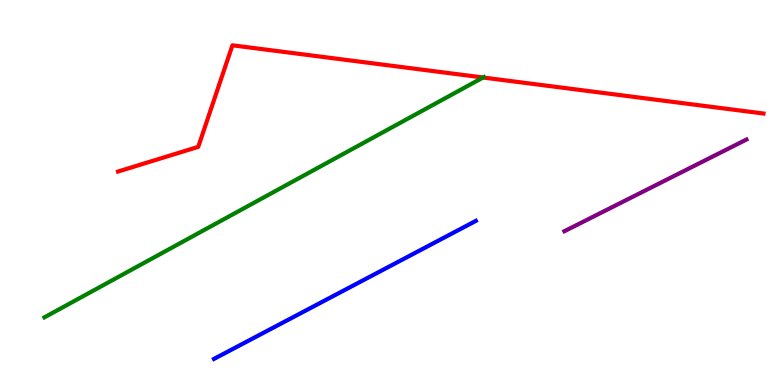[{'lines': ['blue', 'red'], 'intersections': []}, {'lines': ['green', 'red'], 'intersections': [{'x': 6.23, 'y': 7.99}]}, {'lines': ['purple', 'red'], 'intersections': []}, {'lines': ['blue', 'green'], 'intersections': []}, {'lines': ['blue', 'purple'], 'intersections': []}, {'lines': ['green', 'purple'], 'intersections': []}]